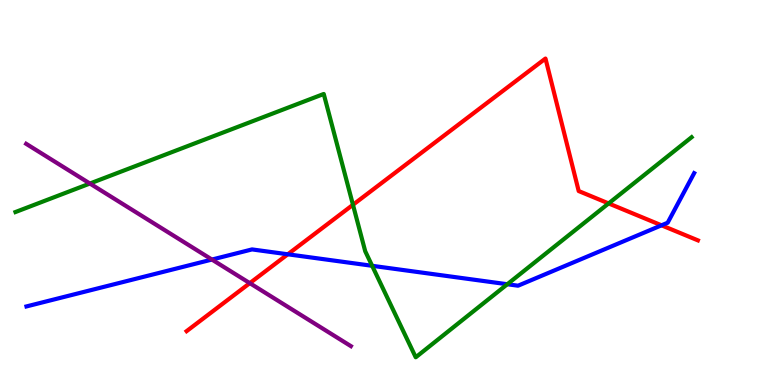[{'lines': ['blue', 'red'], 'intersections': [{'x': 3.71, 'y': 3.4}, {'x': 8.54, 'y': 4.15}]}, {'lines': ['green', 'red'], 'intersections': [{'x': 4.55, 'y': 4.68}, {'x': 7.85, 'y': 4.72}]}, {'lines': ['purple', 'red'], 'intersections': [{'x': 3.22, 'y': 2.65}]}, {'lines': ['blue', 'green'], 'intersections': [{'x': 4.8, 'y': 3.1}, {'x': 6.55, 'y': 2.62}]}, {'lines': ['blue', 'purple'], 'intersections': [{'x': 2.73, 'y': 3.26}]}, {'lines': ['green', 'purple'], 'intersections': [{'x': 1.16, 'y': 5.23}]}]